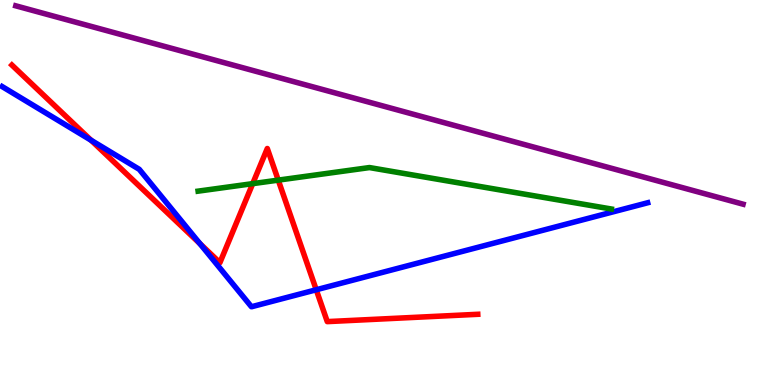[{'lines': ['blue', 'red'], 'intersections': [{'x': 1.17, 'y': 6.36}, {'x': 2.58, 'y': 3.67}, {'x': 4.08, 'y': 2.47}]}, {'lines': ['green', 'red'], 'intersections': [{'x': 3.26, 'y': 5.23}, {'x': 3.59, 'y': 5.32}]}, {'lines': ['purple', 'red'], 'intersections': []}, {'lines': ['blue', 'green'], 'intersections': []}, {'lines': ['blue', 'purple'], 'intersections': []}, {'lines': ['green', 'purple'], 'intersections': []}]